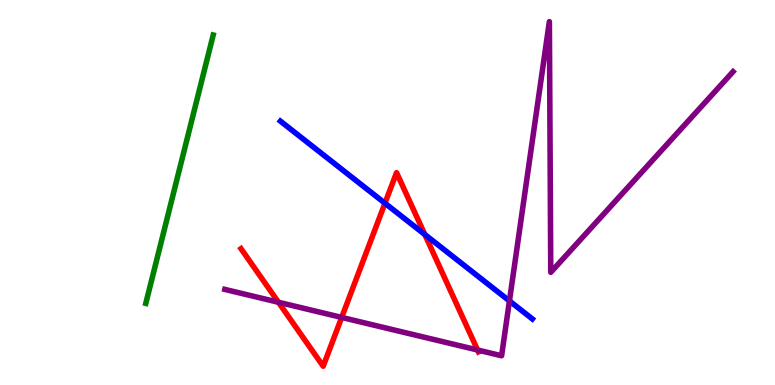[{'lines': ['blue', 'red'], 'intersections': [{'x': 4.97, 'y': 4.72}, {'x': 5.48, 'y': 3.91}]}, {'lines': ['green', 'red'], 'intersections': []}, {'lines': ['purple', 'red'], 'intersections': [{'x': 3.59, 'y': 2.15}, {'x': 4.41, 'y': 1.76}, {'x': 6.16, 'y': 0.909}]}, {'lines': ['blue', 'green'], 'intersections': []}, {'lines': ['blue', 'purple'], 'intersections': [{'x': 6.57, 'y': 2.18}]}, {'lines': ['green', 'purple'], 'intersections': []}]